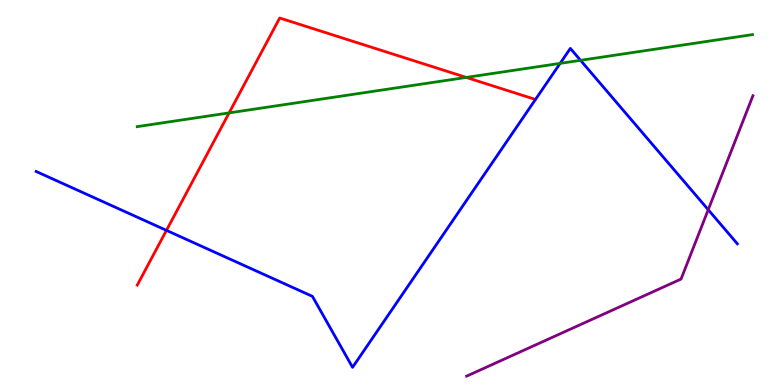[{'lines': ['blue', 'red'], 'intersections': [{'x': 2.15, 'y': 4.02}]}, {'lines': ['green', 'red'], 'intersections': [{'x': 2.96, 'y': 7.07}, {'x': 6.02, 'y': 7.99}]}, {'lines': ['purple', 'red'], 'intersections': []}, {'lines': ['blue', 'green'], 'intersections': [{'x': 7.23, 'y': 8.35}, {'x': 7.49, 'y': 8.43}]}, {'lines': ['blue', 'purple'], 'intersections': [{'x': 9.14, 'y': 4.55}]}, {'lines': ['green', 'purple'], 'intersections': []}]